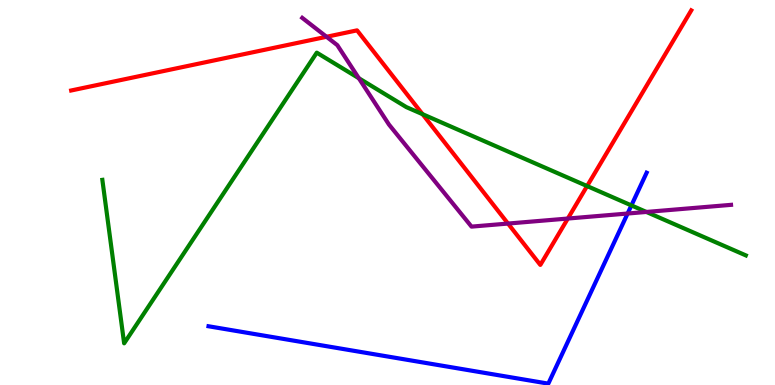[{'lines': ['blue', 'red'], 'intersections': []}, {'lines': ['green', 'red'], 'intersections': [{'x': 5.45, 'y': 7.03}, {'x': 7.58, 'y': 5.17}]}, {'lines': ['purple', 'red'], 'intersections': [{'x': 4.21, 'y': 9.04}, {'x': 6.55, 'y': 4.19}, {'x': 7.33, 'y': 4.32}]}, {'lines': ['blue', 'green'], 'intersections': [{'x': 8.15, 'y': 4.66}]}, {'lines': ['blue', 'purple'], 'intersections': [{'x': 8.1, 'y': 4.45}]}, {'lines': ['green', 'purple'], 'intersections': [{'x': 4.63, 'y': 7.97}, {'x': 8.34, 'y': 4.49}]}]